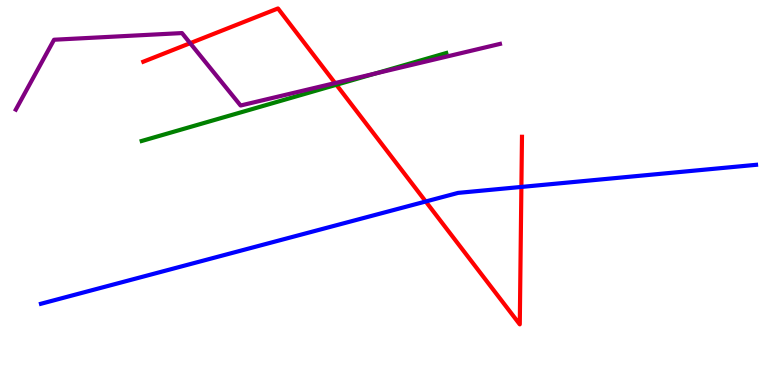[{'lines': ['blue', 'red'], 'intersections': [{'x': 5.49, 'y': 4.77}, {'x': 6.73, 'y': 5.14}]}, {'lines': ['green', 'red'], 'intersections': [{'x': 4.34, 'y': 7.8}]}, {'lines': ['purple', 'red'], 'intersections': [{'x': 2.45, 'y': 8.88}, {'x': 4.32, 'y': 7.84}]}, {'lines': ['blue', 'green'], 'intersections': []}, {'lines': ['blue', 'purple'], 'intersections': []}, {'lines': ['green', 'purple'], 'intersections': [{'x': 4.85, 'y': 8.09}]}]